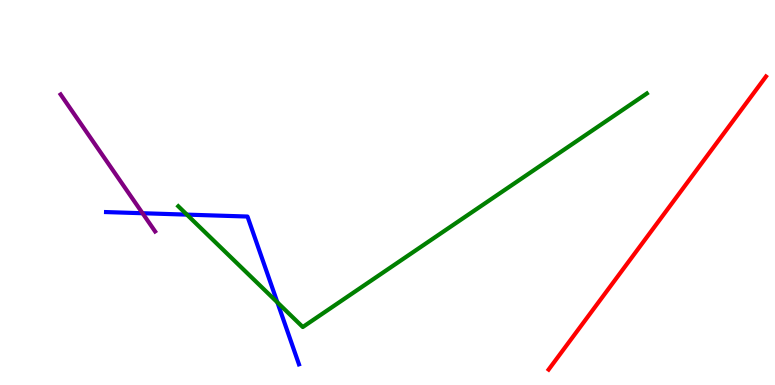[{'lines': ['blue', 'red'], 'intersections': []}, {'lines': ['green', 'red'], 'intersections': []}, {'lines': ['purple', 'red'], 'intersections': []}, {'lines': ['blue', 'green'], 'intersections': [{'x': 2.41, 'y': 4.43}, {'x': 3.58, 'y': 2.15}]}, {'lines': ['blue', 'purple'], 'intersections': [{'x': 1.84, 'y': 4.46}]}, {'lines': ['green', 'purple'], 'intersections': []}]